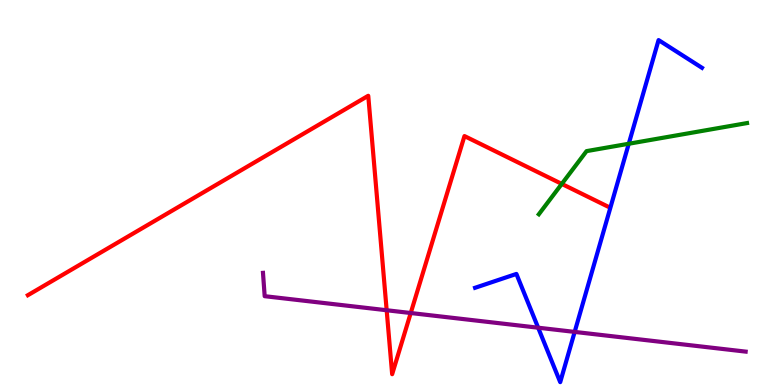[{'lines': ['blue', 'red'], 'intersections': []}, {'lines': ['green', 'red'], 'intersections': [{'x': 7.25, 'y': 5.22}]}, {'lines': ['purple', 'red'], 'intersections': [{'x': 4.99, 'y': 1.94}, {'x': 5.3, 'y': 1.87}]}, {'lines': ['blue', 'green'], 'intersections': [{'x': 8.11, 'y': 6.27}]}, {'lines': ['blue', 'purple'], 'intersections': [{'x': 6.94, 'y': 1.49}, {'x': 7.42, 'y': 1.38}]}, {'lines': ['green', 'purple'], 'intersections': []}]